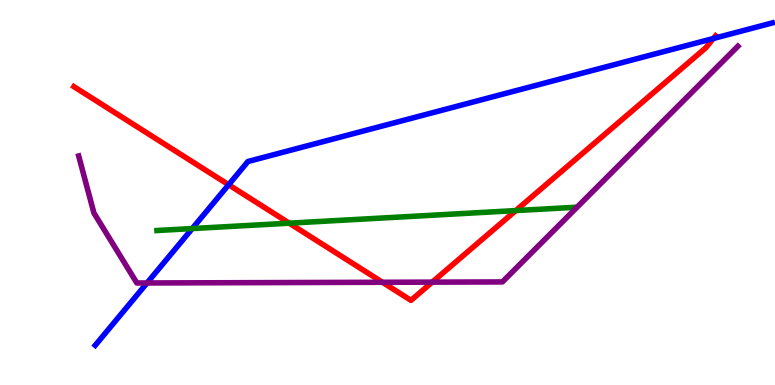[{'lines': ['blue', 'red'], 'intersections': [{'x': 2.95, 'y': 5.2}, {'x': 9.2, 'y': 9.0}]}, {'lines': ['green', 'red'], 'intersections': [{'x': 3.73, 'y': 4.2}, {'x': 6.65, 'y': 4.53}]}, {'lines': ['purple', 'red'], 'intersections': [{'x': 4.93, 'y': 2.67}, {'x': 5.58, 'y': 2.67}]}, {'lines': ['blue', 'green'], 'intersections': [{'x': 2.48, 'y': 4.06}]}, {'lines': ['blue', 'purple'], 'intersections': [{'x': 1.9, 'y': 2.65}]}, {'lines': ['green', 'purple'], 'intersections': []}]